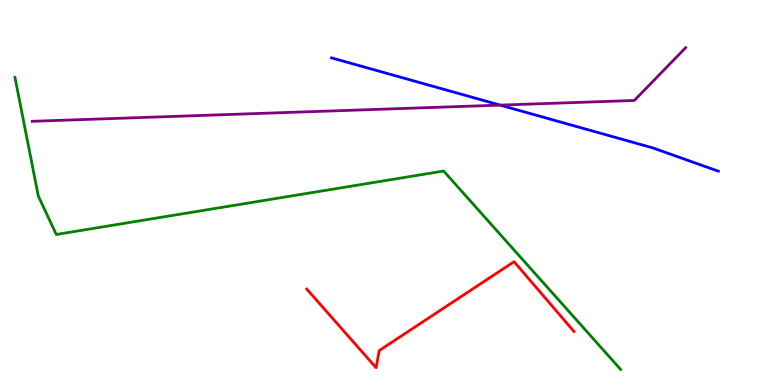[{'lines': ['blue', 'red'], 'intersections': []}, {'lines': ['green', 'red'], 'intersections': []}, {'lines': ['purple', 'red'], 'intersections': []}, {'lines': ['blue', 'green'], 'intersections': []}, {'lines': ['blue', 'purple'], 'intersections': [{'x': 6.45, 'y': 7.27}]}, {'lines': ['green', 'purple'], 'intersections': []}]